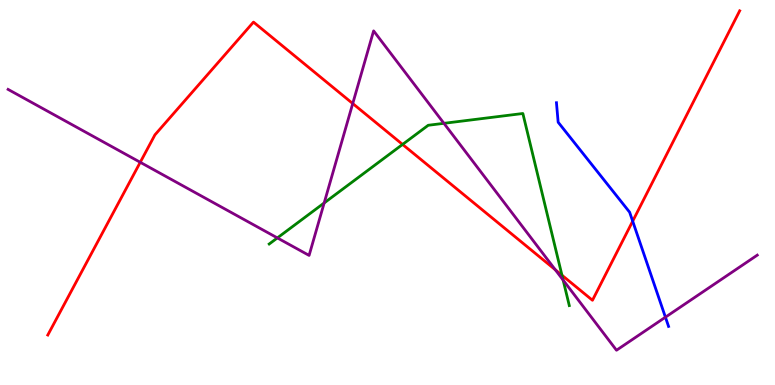[{'lines': ['blue', 'red'], 'intersections': [{'x': 8.16, 'y': 4.26}]}, {'lines': ['green', 'red'], 'intersections': [{'x': 5.19, 'y': 6.25}, {'x': 7.25, 'y': 2.85}]}, {'lines': ['purple', 'red'], 'intersections': [{'x': 1.81, 'y': 5.78}, {'x': 4.55, 'y': 7.31}, {'x': 7.16, 'y': 2.99}]}, {'lines': ['blue', 'green'], 'intersections': []}, {'lines': ['blue', 'purple'], 'intersections': [{'x': 8.59, 'y': 1.76}]}, {'lines': ['green', 'purple'], 'intersections': [{'x': 3.58, 'y': 3.82}, {'x': 4.18, 'y': 4.73}, {'x': 5.73, 'y': 6.8}, {'x': 7.27, 'y': 2.73}]}]